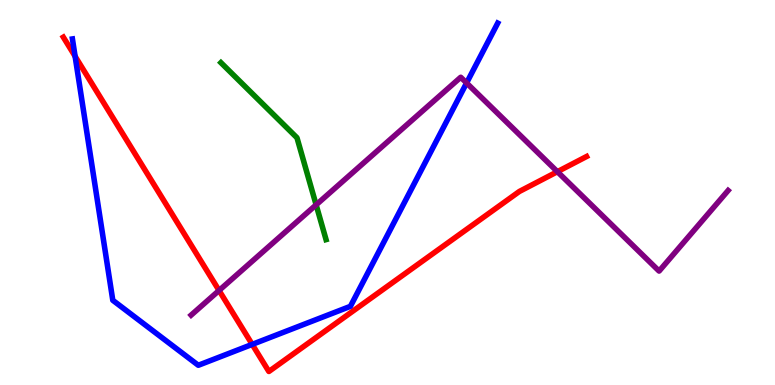[{'lines': ['blue', 'red'], 'intersections': [{'x': 0.969, 'y': 8.54}, {'x': 3.25, 'y': 1.05}]}, {'lines': ['green', 'red'], 'intersections': []}, {'lines': ['purple', 'red'], 'intersections': [{'x': 2.83, 'y': 2.46}, {'x': 7.19, 'y': 5.54}]}, {'lines': ['blue', 'green'], 'intersections': []}, {'lines': ['blue', 'purple'], 'intersections': [{'x': 6.02, 'y': 7.84}]}, {'lines': ['green', 'purple'], 'intersections': [{'x': 4.08, 'y': 4.68}]}]